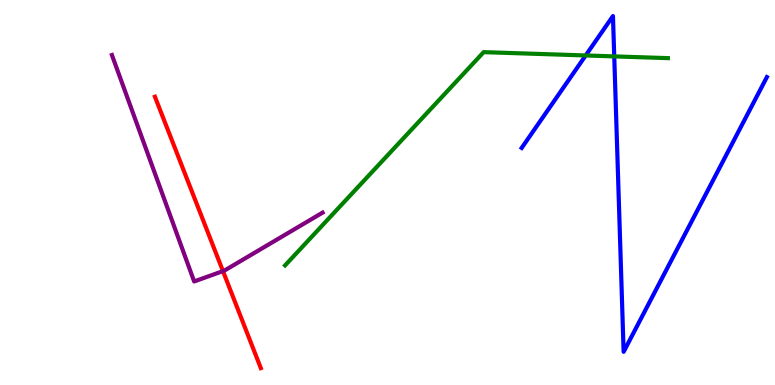[{'lines': ['blue', 'red'], 'intersections': []}, {'lines': ['green', 'red'], 'intersections': []}, {'lines': ['purple', 'red'], 'intersections': [{'x': 2.88, 'y': 2.96}]}, {'lines': ['blue', 'green'], 'intersections': [{'x': 7.56, 'y': 8.56}, {'x': 7.93, 'y': 8.54}]}, {'lines': ['blue', 'purple'], 'intersections': []}, {'lines': ['green', 'purple'], 'intersections': []}]